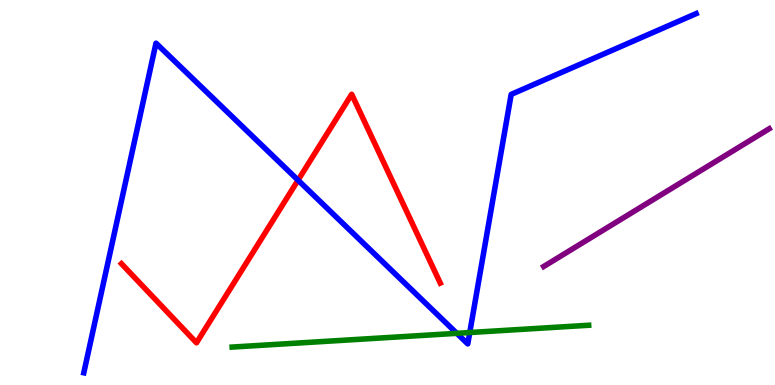[{'lines': ['blue', 'red'], 'intersections': [{'x': 3.85, 'y': 5.32}]}, {'lines': ['green', 'red'], 'intersections': []}, {'lines': ['purple', 'red'], 'intersections': []}, {'lines': ['blue', 'green'], 'intersections': [{'x': 5.89, 'y': 1.34}, {'x': 6.06, 'y': 1.36}]}, {'lines': ['blue', 'purple'], 'intersections': []}, {'lines': ['green', 'purple'], 'intersections': []}]